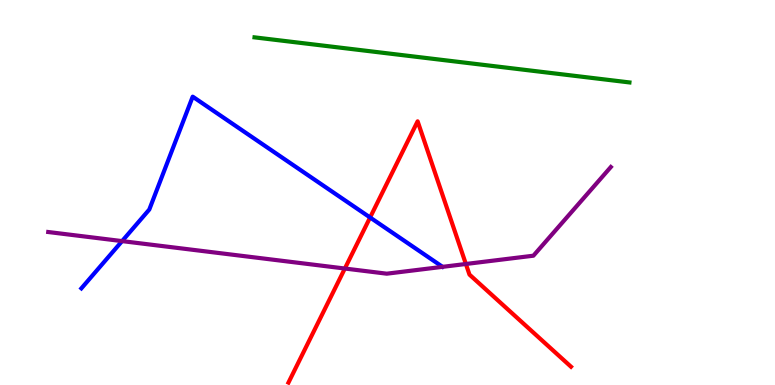[{'lines': ['blue', 'red'], 'intersections': [{'x': 4.78, 'y': 4.35}]}, {'lines': ['green', 'red'], 'intersections': []}, {'lines': ['purple', 'red'], 'intersections': [{'x': 4.45, 'y': 3.03}, {'x': 6.01, 'y': 3.14}]}, {'lines': ['blue', 'green'], 'intersections': []}, {'lines': ['blue', 'purple'], 'intersections': [{'x': 1.58, 'y': 3.74}]}, {'lines': ['green', 'purple'], 'intersections': []}]